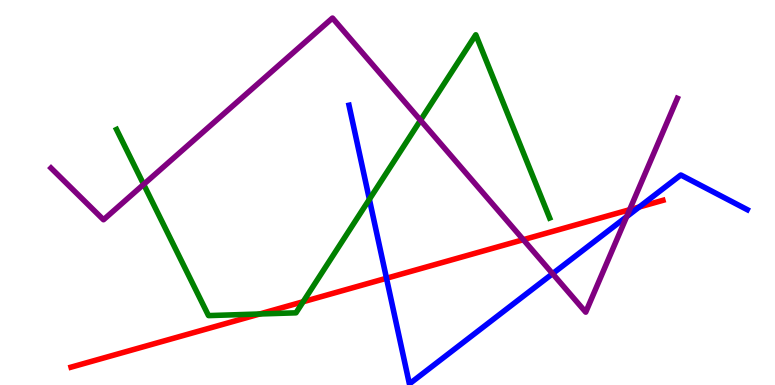[{'lines': ['blue', 'red'], 'intersections': [{'x': 4.99, 'y': 2.77}, {'x': 8.25, 'y': 4.62}]}, {'lines': ['green', 'red'], 'intersections': [{'x': 3.35, 'y': 1.84}, {'x': 3.91, 'y': 2.16}]}, {'lines': ['purple', 'red'], 'intersections': [{'x': 6.75, 'y': 3.77}, {'x': 8.12, 'y': 4.55}]}, {'lines': ['blue', 'green'], 'intersections': [{'x': 4.77, 'y': 4.82}]}, {'lines': ['blue', 'purple'], 'intersections': [{'x': 7.13, 'y': 2.89}, {'x': 8.09, 'y': 4.37}]}, {'lines': ['green', 'purple'], 'intersections': [{'x': 1.85, 'y': 5.21}, {'x': 5.43, 'y': 6.88}]}]